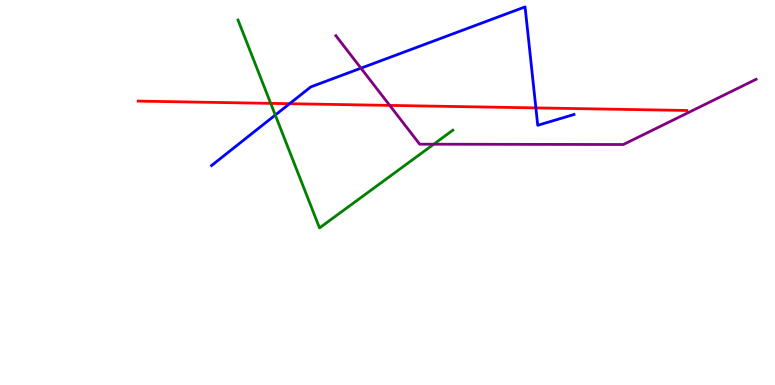[{'lines': ['blue', 'red'], 'intersections': [{'x': 3.74, 'y': 7.31}, {'x': 6.91, 'y': 7.2}]}, {'lines': ['green', 'red'], 'intersections': [{'x': 3.49, 'y': 7.31}]}, {'lines': ['purple', 'red'], 'intersections': [{'x': 5.03, 'y': 7.26}]}, {'lines': ['blue', 'green'], 'intersections': [{'x': 3.55, 'y': 7.01}]}, {'lines': ['blue', 'purple'], 'intersections': [{'x': 4.66, 'y': 8.23}]}, {'lines': ['green', 'purple'], 'intersections': [{'x': 5.6, 'y': 6.25}]}]